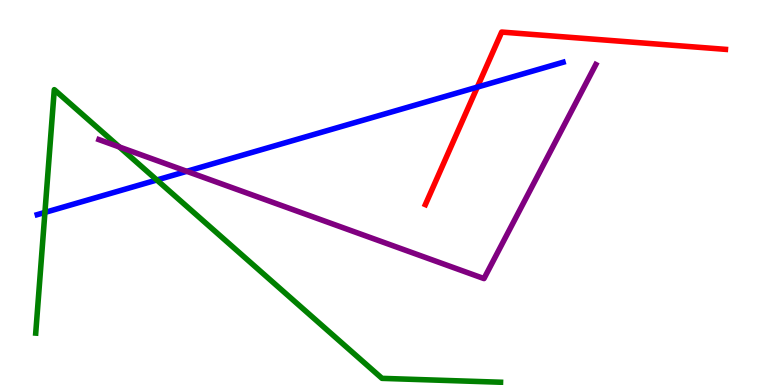[{'lines': ['blue', 'red'], 'intersections': [{'x': 6.16, 'y': 7.74}]}, {'lines': ['green', 'red'], 'intersections': []}, {'lines': ['purple', 'red'], 'intersections': []}, {'lines': ['blue', 'green'], 'intersections': [{'x': 0.58, 'y': 4.48}, {'x': 2.02, 'y': 5.32}]}, {'lines': ['blue', 'purple'], 'intersections': [{'x': 2.41, 'y': 5.55}]}, {'lines': ['green', 'purple'], 'intersections': [{'x': 1.54, 'y': 6.18}]}]